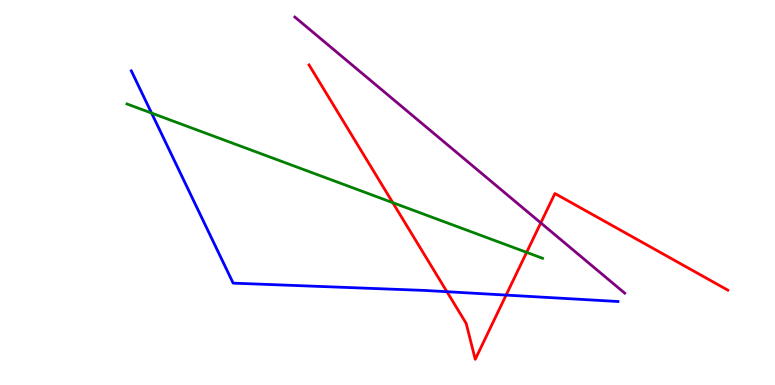[{'lines': ['blue', 'red'], 'intersections': [{'x': 5.77, 'y': 2.42}, {'x': 6.53, 'y': 2.34}]}, {'lines': ['green', 'red'], 'intersections': [{'x': 5.07, 'y': 4.74}, {'x': 6.8, 'y': 3.45}]}, {'lines': ['purple', 'red'], 'intersections': [{'x': 6.98, 'y': 4.21}]}, {'lines': ['blue', 'green'], 'intersections': [{'x': 1.96, 'y': 7.06}]}, {'lines': ['blue', 'purple'], 'intersections': []}, {'lines': ['green', 'purple'], 'intersections': []}]